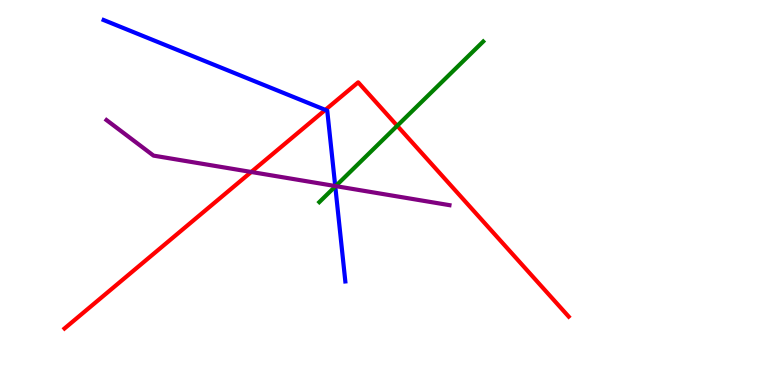[{'lines': ['blue', 'red'], 'intersections': [{'x': 4.2, 'y': 7.15}]}, {'lines': ['green', 'red'], 'intersections': [{'x': 5.13, 'y': 6.73}]}, {'lines': ['purple', 'red'], 'intersections': [{'x': 3.24, 'y': 5.53}]}, {'lines': ['blue', 'green'], 'intersections': [{'x': 4.33, 'y': 5.16}]}, {'lines': ['blue', 'purple'], 'intersections': [{'x': 4.33, 'y': 5.17}]}, {'lines': ['green', 'purple'], 'intersections': [{'x': 4.33, 'y': 5.17}]}]